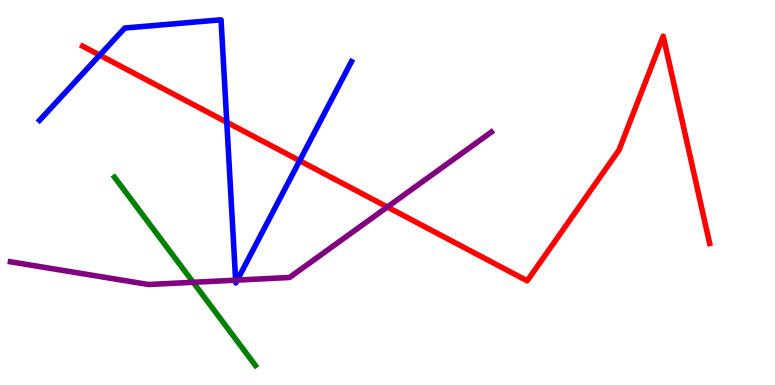[{'lines': ['blue', 'red'], 'intersections': [{'x': 1.29, 'y': 8.57}, {'x': 2.93, 'y': 6.82}, {'x': 3.87, 'y': 5.83}]}, {'lines': ['green', 'red'], 'intersections': []}, {'lines': ['purple', 'red'], 'intersections': [{'x': 5.0, 'y': 4.62}]}, {'lines': ['blue', 'green'], 'intersections': []}, {'lines': ['blue', 'purple'], 'intersections': [{'x': 3.04, 'y': 2.72}, {'x': 3.06, 'y': 2.72}]}, {'lines': ['green', 'purple'], 'intersections': [{'x': 2.49, 'y': 2.67}]}]